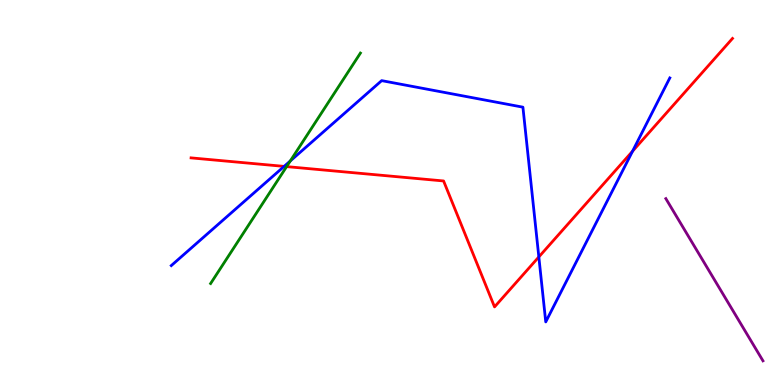[{'lines': ['blue', 'red'], 'intersections': [{'x': 3.67, 'y': 5.68}, {'x': 6.95, 'y': 3.33}, {'x': 8.16, 'y': 6.07}]}, {'lines': ['green', 'red'], 'intersections': [{'x': 3.7, 'y': 5.67}]}, {'lines': ['purple', 'red'], 'intersections': []}, {'lines': ['blue', 'green'], 'intersections': [{'x': 3.75, 'y': 5.82}]}, {'lines': ['blue', 'purple'], 'intersections': []}, {'lines': ['green', 'purple'], 'intersections': []}]